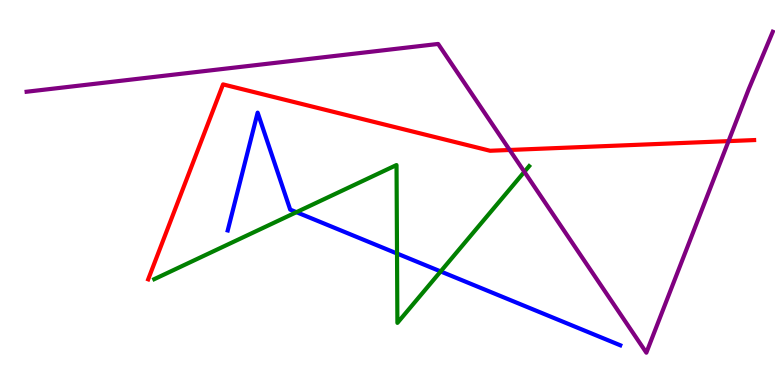[{'lines': ['blue', 'red'], 'intersections': []}, {'lines': ['green', 'red'], 'intersections': []}, {'lines': ['purple', 'red'], 'intersections': [{'x': 6.58, 'y': 6.1}, {'x': 9.4, 'y': 6.33}]}, {'lines': ['blue', 'green'], 'intersections': [{'x': 3.83, 'y': 4.49}, {'x': 5.12, 'y': 3.42}, {'x': 5.69, 'y': 2.95}]}, {'lines': ['blue', 'purple'], 'intersections': []}, {'lines': ['green', 'purple'], 'intersections': [{'x': 6.77, 'y': 5.54}]}]